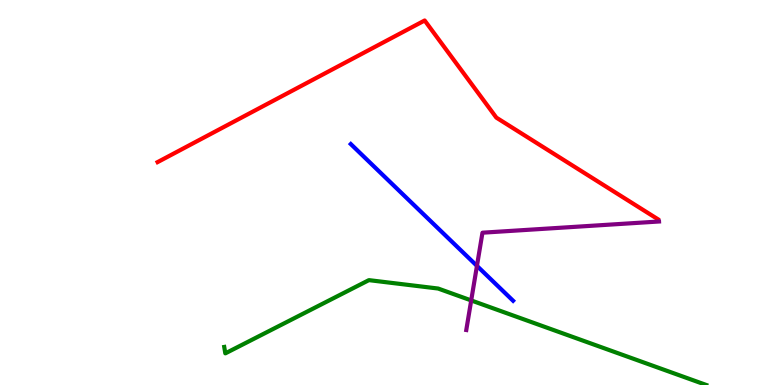[{'lines': ['blue', 'red'], 'intersections': []}, {'lines': ['green', 'red'], 'intersections': []}, {'lines': ['purple', 'red'], 'intersections': []}, {'lines': ['blue', 'green'], 'intersections': []}, {'lines': ['blue', 'purple'], 'intersections': [{'x': 6.15, 'y': 3.09}]}, {'lines': ['green', 'purple'], 'intersections': [{'x': 6.08, 'y': 2.2}]}]